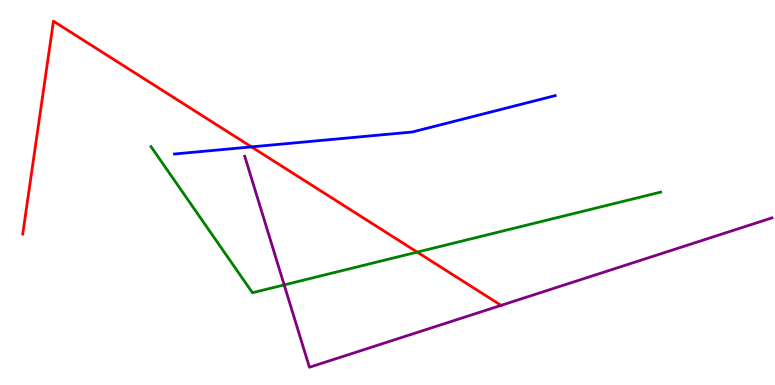[{'lines': ['blue', 'red'], 'intersections': [{'x': 3.24, 'y': 6.18}]}, {'lines': ['green', 'red'], 'intersections': [{'x': 5.38, 'y': 3.45}]}, {'lines': ['purple', 'red'], 'intersections': [{'x': 6.47, 'y': 2.07}]}, {'lines': ['blue', 'green'], 'intersections': []}, {'lines': ['blue', 'purple'], 'intersections': []}, {'lines': ['green', 'purple'], 'intersections': [{'x': 3.67, 'y': 2.6}]}]